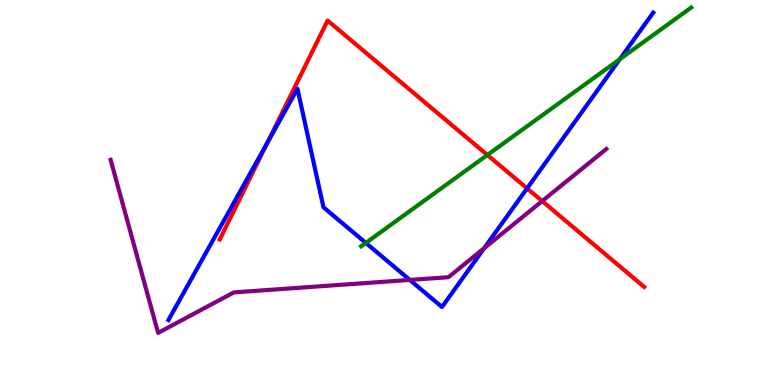[{'lines': ['blue', 'red'], 'intersections': [{'x': 3.45, 'y': 6.31}, {'x': 6.8, 'y': 5.11}]}, {'lines': ['green', 'red'], 'intersections': [{'x': 6.29, 'y': 5.97}]}, {'lines': ['purple', 'red'], 'intersections': [{'x': 7.0, 'y': 4.78}]}, {'lines': ['blue', 'green'], 'intersections': [{'x': 4.72, 'y': 3.69}, {'x': 8.0, 'y': 8.46}]}, {'lines': ['blue', 'purple'], 'intersections': [{'x': 5.29, 'y': 2.73}, {'x': 6.25, 'y': 3.55}]}, {'lines': ['green', 'purple'], 'intersections': []}]